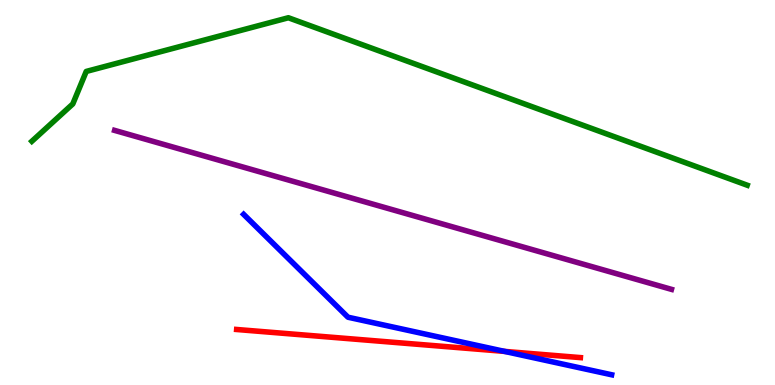[{'lines': ['blue', 'red'], 'intersections': [{'x': 6.51, 'y': 0.873}]}, {'lines': ['green', 'red'], 'intersections': []}, {'lines': ['purple', 'red'], 'intersections': []}, {'lines': ['blue', 'green'], 'intersections': []}, {'lines': ['blue', 'purple'], 'intersections': []}, {'lines': ['green', 'purple'], 'intersections': []}]